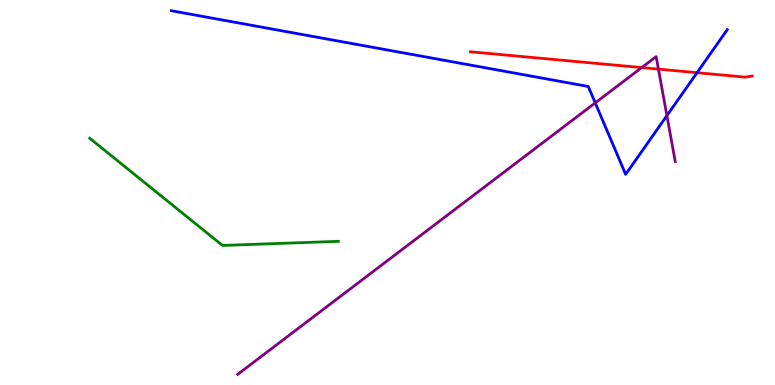[{'lines': ['blue', 'red'], 'intersections': [{'x': 8.99, 'y': 8.11}]}, {'lines': ['green', 'red'], 'intersections': []}, {'lines': ['purple', 'red'], 'intersections': [{'x': 8.28, 'y': 8.24}, {'x': 8.5, 'y': 8.2}]}, {'lines': ['blue', 'green'], 'intersections': []}, {'lines': ['blue', 'purple'], 'intersections': [{'x': 7.68, 'y': 7.33}, {'x': 8.61, 'y': 7.0}]}, {'lines': ['green', 'purple'], 'intersections': []}]